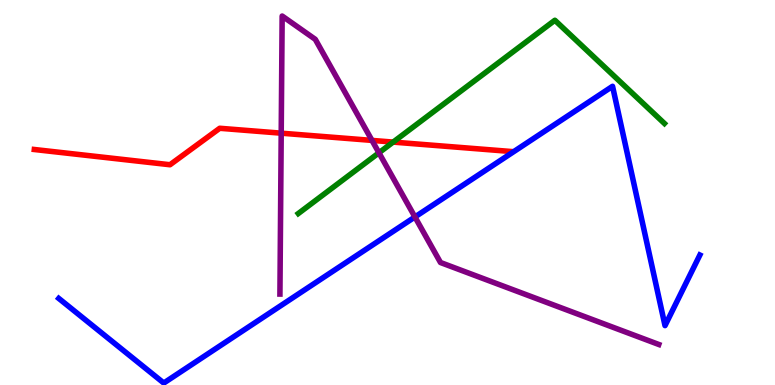[{'lines': ['blue', 'red'], 'intersections': []}, {'lines': ['green', 'red'], 'intersections': [{'x': 5.07, 'y': 6.31}]}, {'lines': ['purple', 'red'], 'intersections': [{'x': 3.63, 'y': 6.54}, {'x': 4.8, 'y': 6.35}]}, {'lines': ['blue', 'green'], 'intersections': []}, {'lines': ['blue', 'purple'], 'intersections': [{'x': 5.35, 'y': 4.36}]}, {'lines': ['green', 'purple'], 'intersections': [{'x': 4.89, 'y': 6.03}]}]